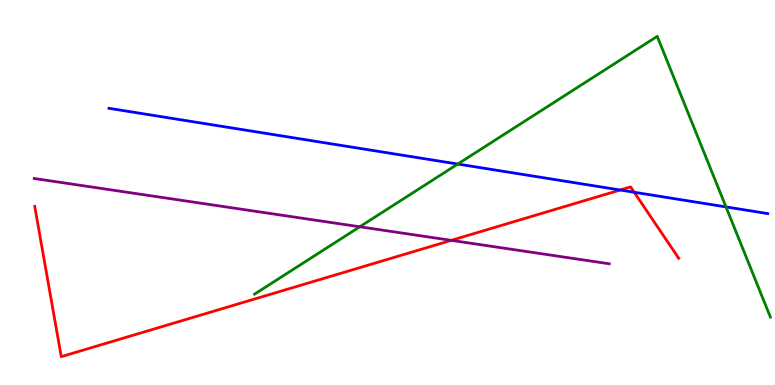[{'lines': ['blue', 'red'], 'intersections': [{'x': 8.0, 'y': 5.06}, {'x': 8.18, 'y': 5.01}]}, {'lines': ['green', 'red'], 'intersections': []}, {'lines': ['purple', 'red'], 'intersections': [{'x': 5.82, 'y': 3.76}]}, {'lines': ['blue', 'green'], 'intersections': [{'x': 5.91, 'y': 5.74}, {'x': 9.37, 'y': 4.63}]}, {'lines': ['blue', 'purple'], 'intersections': []}, {'lines': ['green', 'purple'], 'intersections': [{'x': 4.64, 'y': 4.11}]}]